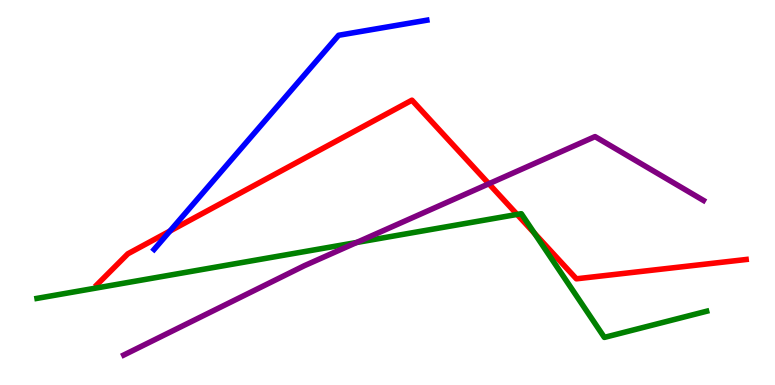[{'lines': ['blue', 'red'], 'intersections': [{'x': 2.19, 'y': 4.0}]}, {'lines': ['green', 'red'], 'intersections': [{'x': 6.67, 'y': 4.43}, {'x': 6.9, 'y': 3.94}]}, {'lines': ['purple', 'red'], 'intersections': [{'x': 6.31, 'y': 5.23}]}, {'lines': ['blue', 'green'], 'intersections': []}, {'lines': ['blue', 'purple'], 'intersections': []}, {'lines': ['green', 'purple'], 'intersections': [{'x': 4.6, 'y': 3.7}]}]